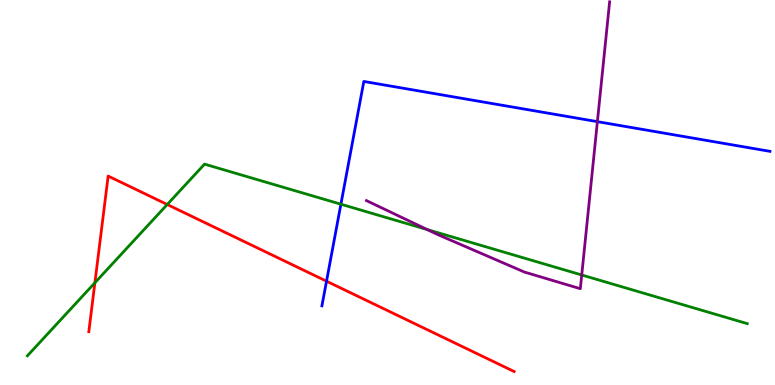[{'lines': ['blue', 'red'], 'intersections': [{'x': 4.21, 'y': 2.7}]}, {'lines': ['green', 'red'], 'intersections': [{'x': 1.22, 'y': 2.66}, {'x': 2.16, 'y': 4.69}]}, {'lines': ['purple', 'red'], 'intersections': []}, {'lines': ['blue', 'green'], 'intersections': [{'x': 4.4, 'y': 4.7}]}, {'lines': ['blue', 'purple'], 'intersections': [{'x': 7.71, 'y': 6.84}]}, {'lines': ['green', 'purple'], 'intersections': [{'x': 5.51, 'y': 4.04}, {'x': 7.51, 'y': 2.86}]}]